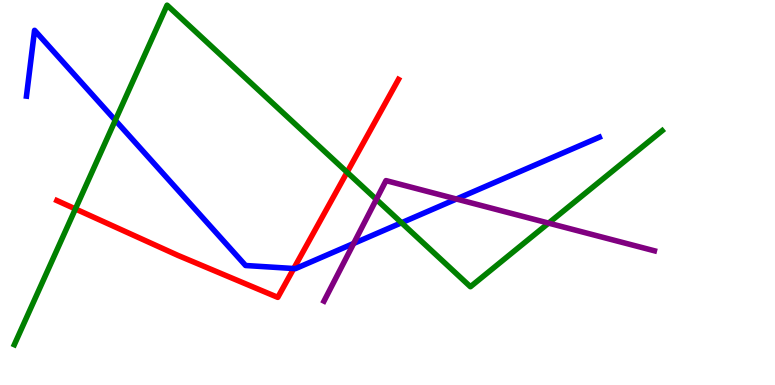[{'lines': ['blue', 'red'], 'intersections': [{'x': 3.79, 'y': 3.03}]}, {'lines': ['green', 'red'], 'intersections': [{'x': 0.973, 'y': 4.57}, {'x': 4.48, 'y': 5.53}]}, {'lines': ['purple', 'red'], 'intersections': []}, {'lines': ['blue', 'green'], 'intersections': [{'x': 1.49, 'y': 6.88}, {'x': 5.18, 'y': 4.21}]}, {'lines': ['blue', 'purple'], 'intersections': [{'x': 4.56, 'y': 3.68}, {'x': 5.89, 'y': 4.83}]}, {'lines': ['green', 'purple'], 'intersections': [{'x': 4.86, 'y': 4.82}, {'x': 7.08, 'y': 4.2}]}]